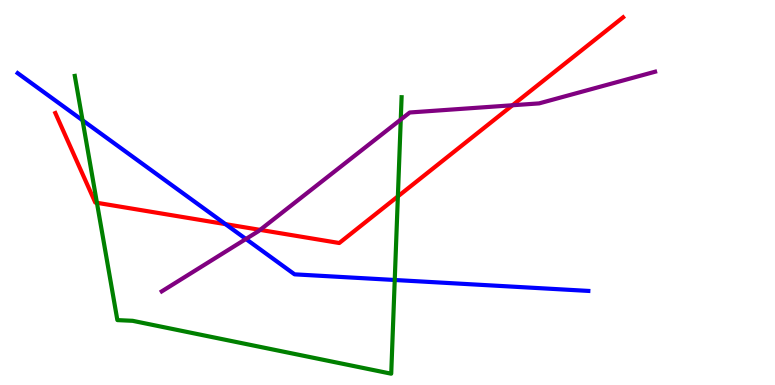[{'lines': ['blue', 'red'], 'intersections': [{'x': 2.91, 'y': 4.18}]}, {'lines': ['green', 'red'], 'intersections': [{'x': 1.25, 'y': 4.73}, {'x': 5.13, 'y': 4.9}]}, {'lines': ['purple', 'red'], 'intersections': [{'x': 3.36, 'y': 4.03}, {'x': 6.61, 'y': 7.27}]}, {'lines': ['blue', 'green'], 'intersections': [{'x': 1.07, 'y': 6.88}, {'x': 5.09, 'y': 2.73}]}, {'lines': ['blue', 'purple'], 'intersections': [{'x': 3.17, 'y': 3.79}]}, {'lines': ['green', 'purple'], 'intersections': [{'x': 5.17, 'y': 6.89}]}]